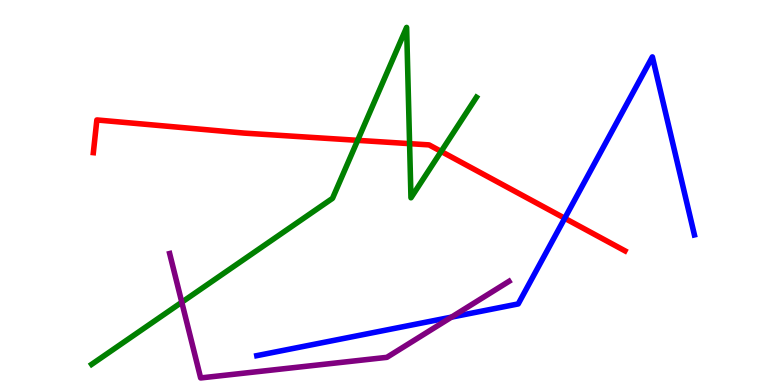[{'lines': ['blue', 'red'], 'intersections': [{'x': 7.29, 'y': 4.33}]}, {'lines': ['green', 'red'], 'intersections': [{'x': 4.61, 'y': 6.35}, {'x': 5.28, 'y': 6.27}, {'x': 5.69, 'y': 6.07}]}, {'lines': ['purple', 'red'], 'intersections': []}, {'lines': ['blue', 'green'], 'intersections': []}, {'lines': ['blue', 'purple'], 'intersections': [{'x': 5.83, 'y': 1.76}]}, {'lines': ['green', 'purple'], 'intersections': [{'x': 2.35, 'y': 2.15}]}]